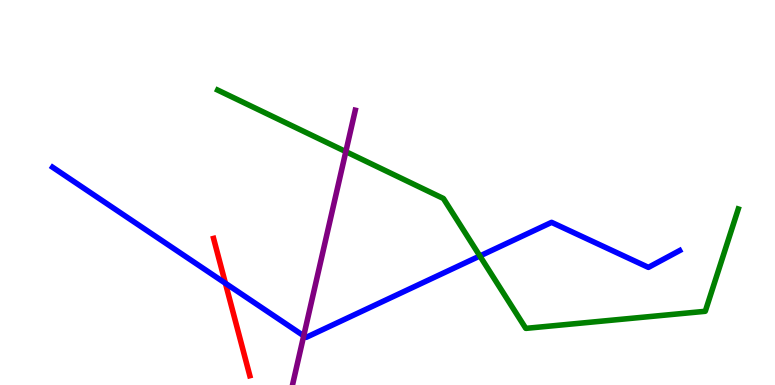[{'lines': ['blue', 'red'], 'intersections': [{'x': 2.91, 'y': 2.64}]}, {'lines': ['green', 'red'], 'intersections': []}, {'lines': ['purple', 'red'], 'intersections': []}, {'lines': ['blue', 'green'], 'intersections': [{'x': 6.19, 'y': 3.35}]}, {'lines': ['blue', 'purple'], 'intersections': [{'x': 3.92, 'y': 1.28}]}, {'lines': ['green', 'purple'], 'intersections': [{'x': 4.46, 'y': 6.06}]}]